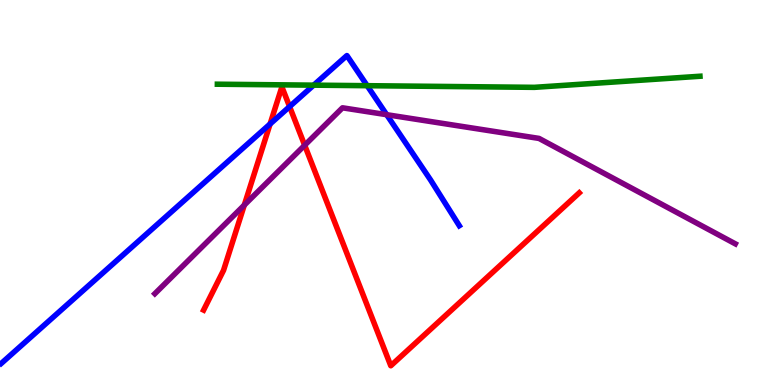[{'lines': ['blue', 'red'], 'intersections': [{'x': 3.49, 'y': 6.78}, {'x': 3.74, 'y': 7.23}]}, {'lines': ['green', 'red'], 'intersections': []}, {'lines': ['purple', 'red'], 'intersections': [{'x': 3.15, 'y': 4.67}, {'x': 3.93, 'y': 6.23}]}, {'lines': ['blue', 'green'], 'intersections': [{'x': 4.05, 'y': 7.79}, {'x': 4.74, 'y': 7.77}]}, {'lines': ['blue', 'purple'], 'intersections': [{'x': 4.99, 'y': 7.02}]}, {'lines': ['green', 'purple'], 'intersections': []}]